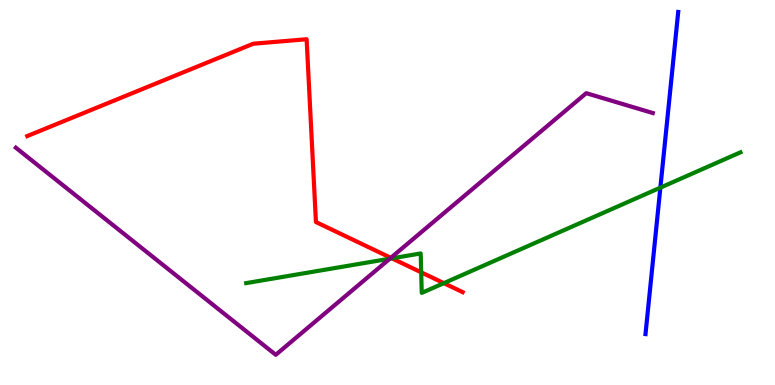[{'lines': ['blue', 'red'], 'intersections': []}, {'lines': ['green', 'red'], 'intersections': [{'x': 5.06, 'y': 3.29}, {'x': 5.43, 'y': 2.93}, {'x': 5.73, 'y': 2.65}]}, {'lines': ['purple', 'red'], 'intersections': [{'x': 5.04, 'y': 3.3}]}, {'lines': ['blue', 'green'], 'intersections': [{'x': 8.52, 'y': 5.13}]}, {'lines': ['blue', 'purple'], 'intersections': []}, {'lines': ['green', 'purple'], 'intersections': [{'x': 5.03, 'y': 3.28}]}]